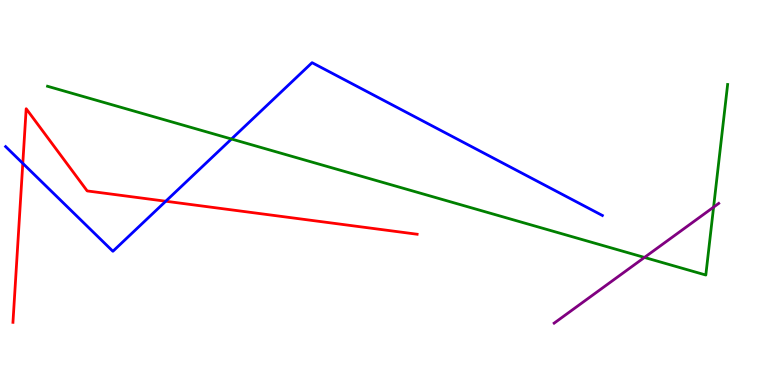[{'lines': ['blue', 'red'], 'intersections': [{'x': 0.294, 'y': 5.76}, {'x': 2.14, 'y': 4.77}]}, {'lines': ['green', 'red'], 'intersections': []}, {'lines': ['purple', 'red'], 'intersections': []}, {'lines': ['blue', 'green'], 'intersections': [{'x': 2.99, 'y': 6.39}]}, {'lines': ['blue', 'purple'], 'intersections': []}, {'lines': ['green', 'purple'], 'intersections': [{'x': 8.32, 'y': 3.31}, {'x': 9.21, 'y': 4.62}]}]